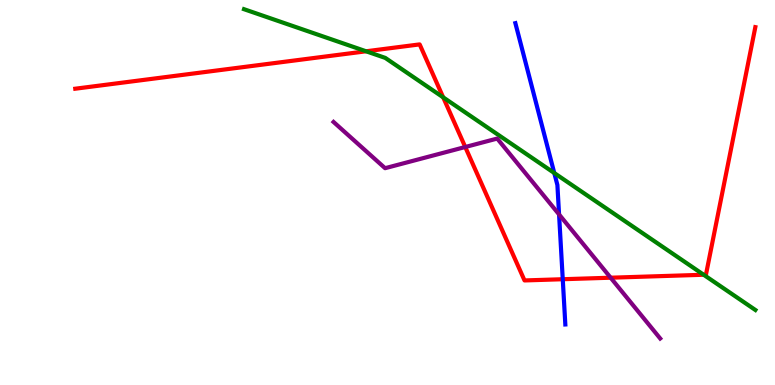[{'lines': ['blue', 'red'], 'intersections': [{'x': 7.26, 'y': 2.75}]}, {'lines': ['green', 'red'], 'intersections': [{'x': 4.72, 'y': 8.67}, {'x': 5.72, 'y': 7.47}, {'x': 9.08, 'y': 2.86}]}, {'lines': ['purple', 'red'], 'intersections': [{'x': 6.0, 'y': 6.18}, {'x': 7.88, 'y': 2.79}]}, {'lines': ['blue', 'green'], 'intersections': [{'x': 7.15, 'y': 5.51}]}, {'lines': ['blue', 'purple'], 'intersections': [{'x': 7.21, 'y': 4.43}]}, {'lines': ['green', 'purple'], 'intersections': []}]